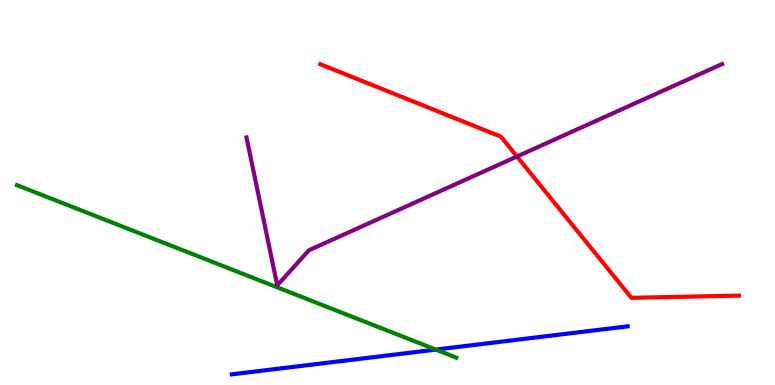[{'lines': ['blue', 'red'], 'intersections': []}, {'lines': ['green', 'red'], 'intersections': []}, {'lines': ['purple', 'red'], 'intersections': [{'x': 6.67, 'y': 5.94}]}, {'lines': ['blue', 'green'], 'intersections': [{'x': 5.62, 'y': 0.92}]}, {'lines': ['blue', 'purple'], 'intersections': []}, {'lines': ['green', 'purple'], 'intersections': []}]